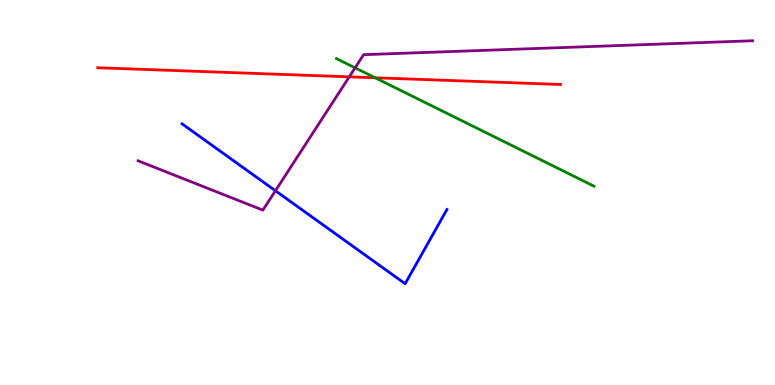[{'lines': ['blue', 'red'], 'intersections': []}, {'lines': ['green', 'red'], 'intersections': [{'x': 4.84, 'y': 7.98}]}, {'lines': ['purple', 'red'], 'intersections': [{'x': 4.51, 'y': 8.0}]}, {'lines': ['blue', 'green'], 'intersections': []}, {'lines': ['blue', 'purple'], 'intersections': [{'x': 3.55, 'y': 5.05}]}, {'lines': ['green', 'purple'], 'intersections': [{'x': 4.58, 'y': 8.24}]}]